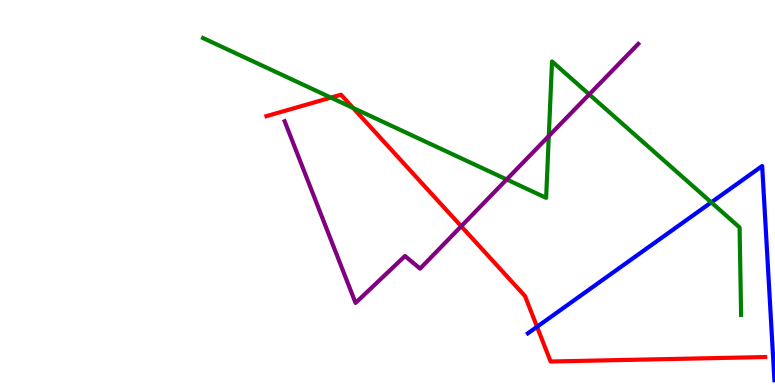[{'lines': ['blue', 'red'], 'intersections': [{'x': 6.93, 'y': 1.51}]}, {'lines': ['green', 'red'], 'intersections': [{'x': 4.27, 'y': 7.46}, {'x': 4.56, 'y': 7.2}]}, {'lines': ['purple', 'red'], 'intersections': [{'x': 5.95, 'y': 4.12}]}, {'lines': ['blue', 'green'], 'intersections': [{'x': 9.18, 'y': 4.74}]}, {'lines': ['blue', 'purple'], 'intersections': []}, {'lines': ['green', 'purple'], 'intersections': [{'x': 6.54, 'y': 5.34}, {'x': 7.08, 'y': 6.47}, {'x': 7.6, 'y': 7.55}]}]